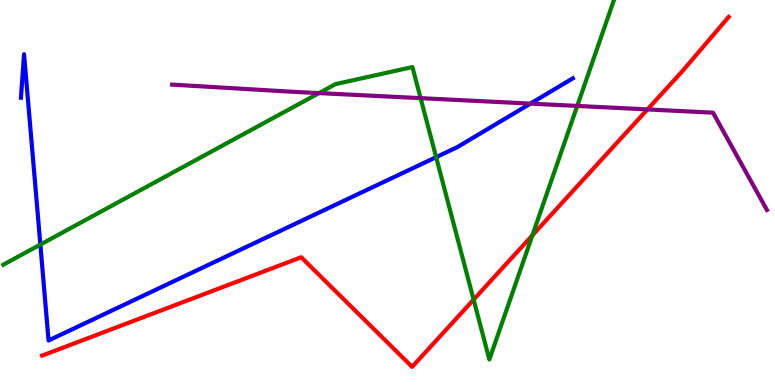[{'lines': ['blue', 'red'], 'intersections': []}, {'lines': ['green', 'red'], 'intersections': [{'x': 6.11, 'y': 2.22}, {'x': 6.87, 'y': 3.89}]}, {'lines': ['purple', 'red'], 'intersections': [{'x': 8.35, 'y': 7.16}]}, {'lines': ['blue', 'green'], 'intersections': [{'x': 0.521, 'y': 3.65}, {'x': 5.63, 'y': 5.92}]}, {'lines': ['blue', 'purple'], 'intersections': [{'x': 6.84, 'y': 7.31}]}, {'lines': ['green', 'purple'], 'intersections': [{'x': 4.12, 'y': 7.58}, {'x': 5.43, 'y': 7.45}, {'x': 7.45, 'y': 7.25}]}]